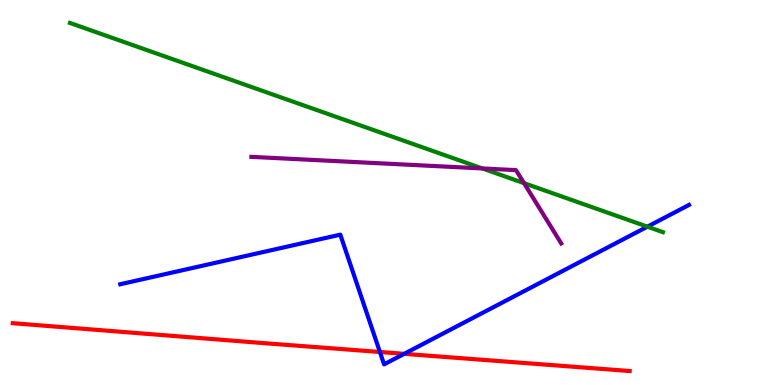[{'lines': ['blue', 'red'], 'intersections': [{'x': 4.9, 'y': 0.857}, {'x': 5.22, 'y': 0.809}]}, {'lines': ['green', 'red'], 'intersections': []}, {'lines': ['purple', 'red'], 'intersections': []}, {'lines': ['blue', 'green'], 'intersections': [{'x': 8.35, 'y': 4.11}]}, {'lines': ['blue', 'purple'], 'intersections': []}, {'lines': ['green', 'purple'], 'intersections': [{'x': 6.22, 'y': 5.62}, {'x': 6.76, 'y': 5.24}]}]